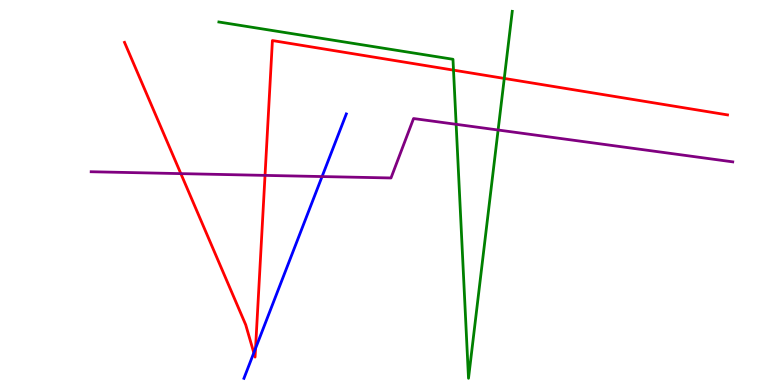[{'lines': ['blue', 'red'], 'intersections': [{'x': 3.28, 'y': 0.836}, {'x': 3.3, 'y': 0.951}]}, {'lines': ['green', 'red'], 'intersections': [{'x': 5.85, 'y': 8.18}, {'x': 6.51, 'y': 7.96}]}, {'lines': ['purple', 'red'], 'intersections': [{'x': 2.33, 'y': 5.49}, {'x': 3.42, 'y': 5.44}]}, {'lines': ['blue', 'green'], 'intersections': []}, {'lines': ['blue', 'purple'], 'intersections': [{'x': 4.16, 'y': 5.41}]}, {'lines': ['green', 'purple'], 'intersections': [{'x': 5.89, 'y': 6.77}, {'x': 6.43, 'y': 6.62}]}]